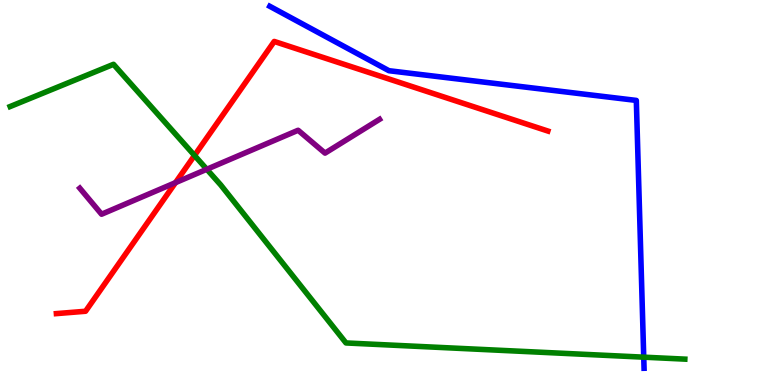[{'lines': ['blue', 'red'], 'intersections': []}, {'lines': ['green', 'red'], 'intersections': [{'x': 2.51, 'y': 5.96}]}, {'lines': ['purple', 'red'], 'intersections': [{'x': 2.26, 'y': 5.26}]}, {'lines': ['blue', 'green'], 'intersections': [{'x': 8.31, 'y': 0.723}]}, {'lines': ['blue', 'purple'], 'intersections': []}, {'lines': ['green', 'purple'], 'intersections': [{'x': 2.67, 'y': 5.6}]}]